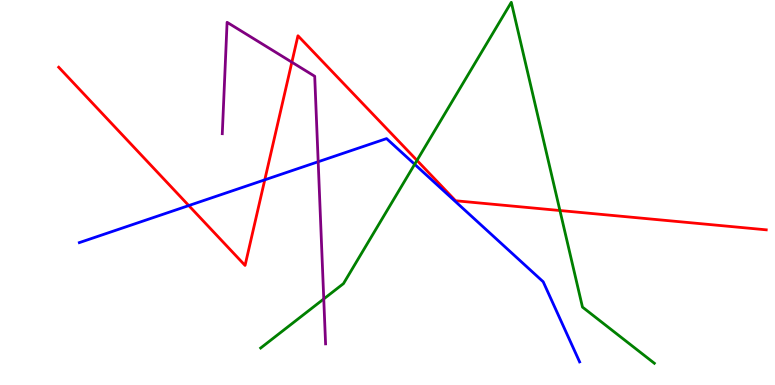[{'lines': ['blue', 'red'], 'intersections': [{'x': 2.44, 'y': 4.66}, {'x': 3.42, 'y': 5.33}]}, {'lines': ['green', 'red'], 'intersections': [{'x': 5.38, 'y': 5.83}, {'x': 7.22, 'y': 4.53}]}, {'lines': ['purple', 'red'], 'intersections': [{'x': 3.77, 'y': 8.38}]}, {'lines': ['blue', 'green'], 'intersections': [{'x': 5.35, 'y': 5.73}]}, {'lines': ['blue', 'purple'], 'intersections': [{'x': 4.11, 'y': 5.8}]}, {'lines': ['green', 'purple'], 'intersections': [{'x': 4.18, 'y': 2.24}]}]